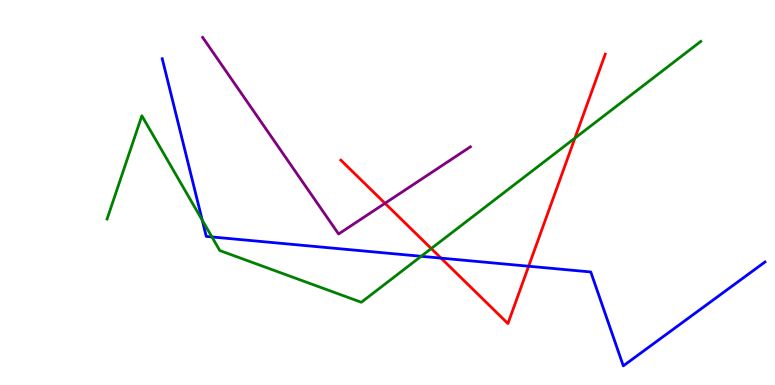[{'lines': ['blue', 'red'], 'intersections': [{'x': 5.69, 'y': 3.3}, {'x': 6.82, 'y': 3.09}]}, {'lines': ['green', 'red'], 'intersections': [{'x': 5.56, 'y': 3.54}, {'x': 7.42, 'y': 6.41}]}, {'lines': ['purple', 'red'], 'intersections': [{'x': 4.97, 'y': 4.72}]}, {'lines': ['blue', 'green'], 'intersections': [{'x': 2.61, 'y': 4.28}, {'x': 2.73, 'y': 3.85}, {'x': 5.43, 'y': 3.34}]}, {'lines': ['blue', 'purple'], 'intersections': []}, {'lines': ['green', 'purple'], 'intersections': []}]